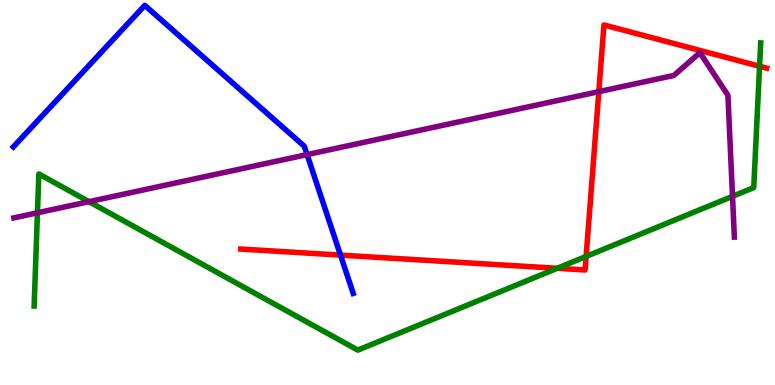[{'lines': ['blue', 'red'], 'intersections': [{'x': 4.39, 'y': 3.37}]}, {'lines': ['green', 'red'], 'intersections': [{'x': 7.19, 'y': 3.03}, {'x': 7.56, 'y': 3.34}, {'x': 9.8, 'y': 8.28}]}, {'lines': ['purple', 'red'], 'intersections': [{'x': 7.73, 'y': 7.62}]}, {'lines': ['blue', 'green'], 'intersections': []}, {'lines': ['blue', 'purple'], 'intersections': [{'x': 3.96, 'y': 5.98}]}, {'lines': ['green', 'purple'], 'intersections': [{'x': 0.483, 'y': 4.47}, {'x': 1.15, 'y': 4.76}, {'x': 9.45, 'y': 4.9}]}]